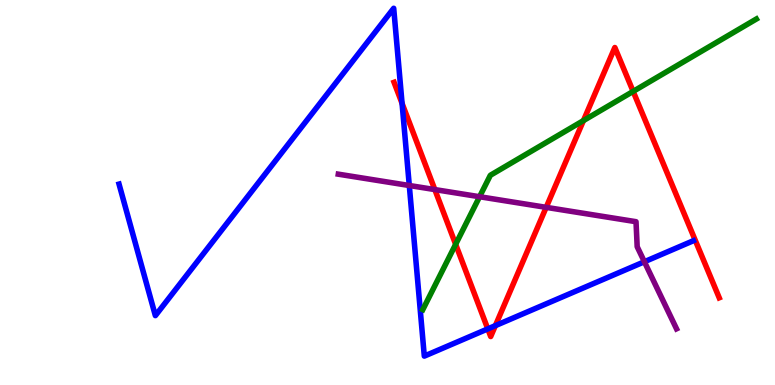[{'lines': ['blue', 'red'], 'intersections': [{'x': 5.19, 'y': 7.31}, {'x': 6.29, 'y': 1.46}, {'x': 6.39, 'y': 1.54}]}, {'lines': ['green', 'red'], 'intersections': [{'x': 5.88, 'y': 3.65}, {'x': 7.53, 'y': 6.87}, {'x': 8.17, 'y': 7.63}]}, {'lines': ['purple', 'red'], 'intersections': [{'x': 5.61, 'y': 5.08}, {'x': 7.05, 'y': 4.61}]}, {'lines': ['blue', 'green'], 'intersections': []}, {'lines': ['blue', 'purple'], 'intersections': [{'x': 5.28, 'y': 5.18}, {'x': 8.31, 'y': 3.2}]}, {'lines': ['green', 'purple'], 'intersections': [{'x': 6.19, 'y': 4.89}]}]